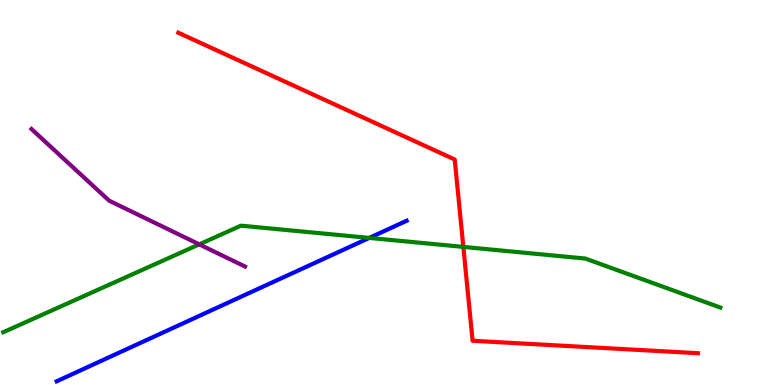[{'lines': ['blue', 'red'], 'intersections': []}, {'lines': ['green', 'red'], 'intersections': [{'x': 5.98, 'y': 3.59}]}, {'lines': ['purple', 'red'], 'intersections': []}, {'lines': ['blue', 'green'], 'intersections': [{'x': 4.76, 'y': 3.82}]}, {'lines': ['blue', 'purple'], 'intersections': []}, {'lines': ['green', 'purple'], 'intersections': [{'x': 2.57, 'y': 3.65}]}]